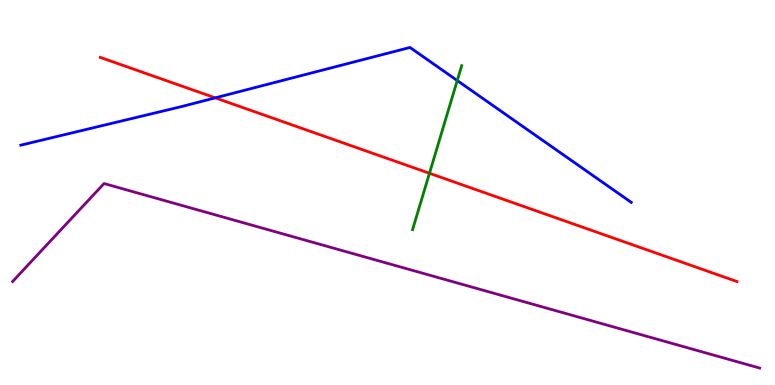[{'lines': ['blue', 'red'], 'intersections': [{'x': 2.78, 'y': 7.46}]}, {'lines': ['green', 'red'], 'intersections': [{'x': 5.54, 'y': 5.5}]}, {'lines': ['purple', 'red'], 'intersections': []}, {'lines': ['blue', 'green'], 'intersections': [{'x': 5.9, 'y': 7.91}]}, {'lines': ['blue', 'purple'], 'intersections': []}, {'lines': ['green', 'purple'], 'intersections': []}]